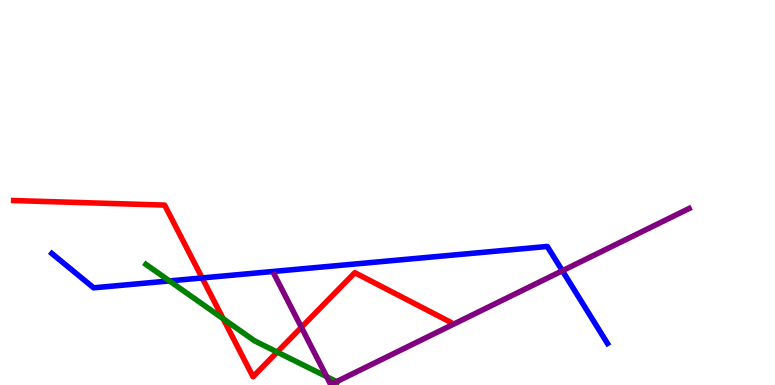[{'lines': ['blue', 'red'], 'intersections': [{'x': 2.61, 'y': 2.78}]}, {'lines': ['green', 'red'], 'intersections': [{'x': 2.88, 'y': 1.72}, {'x': 3.58, 'y': 0.856}]}, {'lines': ['purple', 'red'], 'intersections': [{'x': 3.89, 'y': 1.5}]}, {'lines': ['blue', 'green'], 'intersections': [{'x': 2.19, 'y': 2.7}]}, {'lines': ['blue', 'purple'], 'intersections': [{'x': 7.26, 'y': 2.97}]}, {'lines': ['green', 'purple'], 'intersections': [{'x': 4.22, 'y': 0.217}, {'x': 4.34, 'y': 0.0882}]}]